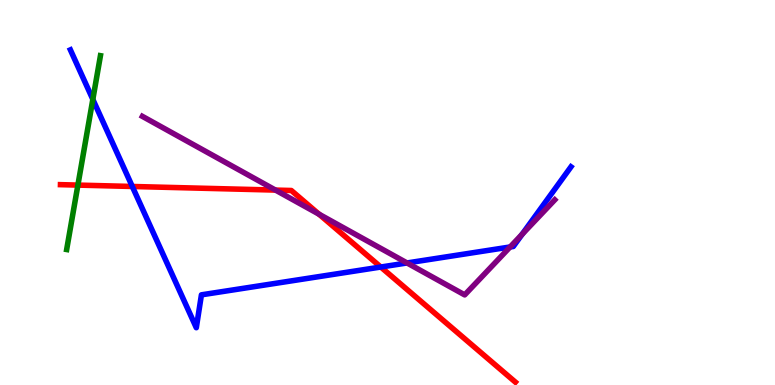[{'lines': ['blue', 'red'], 'intersections': [{'x': 1.71, 'y': 5.16}, {'x': 4.91, 'y': 3.06}]}, {'lines': ['green', 'red'], 'intersections': [{'x': 1.01, 'y': 5.19}]}, {'lines': ['purple', 'red'], 'intersections': [{'x': 3.55, 'y': 5.06}, {'x': 4.12, 'y': 4.44}]}, {'lines': ['blue', 'green'], 'intersections': [{'x': 1.2, 'y': 7.42}]}, {'lines': ['blue', 'purple'], 'intersections': [{'x': 5.25, 'y': 3.17}, {'x': 6.58, 'y': 3.59}, {'x': 6.74, 'y': 3.91}]}, {'lines': ['green', 'purple'], 'intersections': []}]